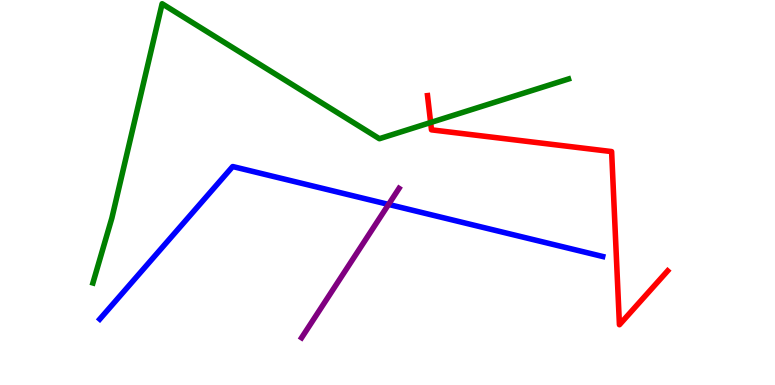[{'lines': ['blue', 'red'], 'intersections': []}, {'lines': ['green', 'red'], 'intersections': [{'x': 5.56, 'y': 6.82}]}, {'lines': ['purple', 'red'], 'intersections': []}, {'lines': ['blue', 'green'], 'intersections': []}, {'lines': ['blue', 'purple'], 'intersections': [{'x': 5.01, 'y': 4.69}]}, {'lines': ['green', 'purple'], 'intersections': []}]